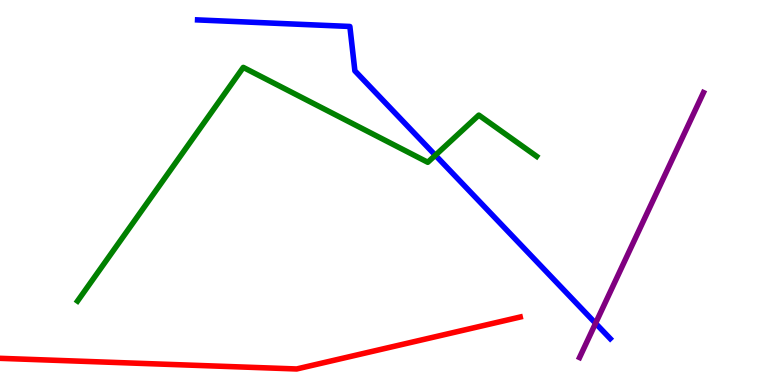[{'lines': ['blue', 'red'], 'intersections': []}, {'lines': ['green', 'red'], 'intersections': []}, {'lines': ['purple', 'red'], 'intersections': []}, {'lines': ['blue', 'green'], 'intersections': [{'x': 5.62, 'y': 5.97}]}, {'lines': ['blue', 'purple'], 'intersections': [{'x': 7.68, 'y': 1.6}]}, {'lines': ['green', 'purple'], 'intersections': []}]